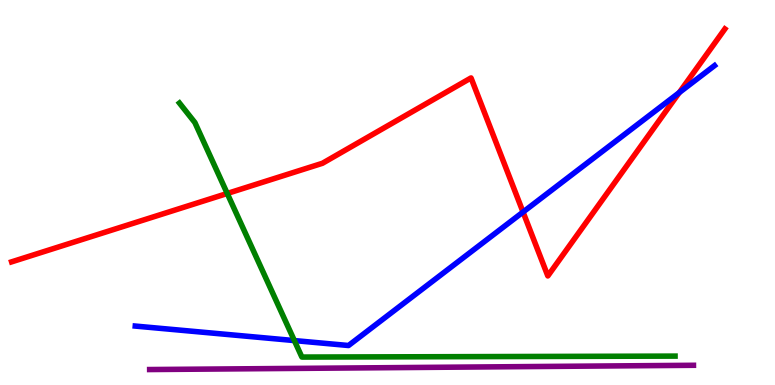[{'lines': ['blue', 'red'], 'intersections': [{'x': 6.75, 'y': 4.49}, {'x': 8.76, 'y': 7.6}]}, {'lines': ['green', 'red'], 'intersections': [{'x': 2.93, 'y': 4.97}]}, {'lines': ['purple', 'red'], 'intersections': []}, {'lines': ['blue', 'green'], 'intersections': [{'x': 3.8, 'y': 1.15}]}, {'lines': ['blue', 'purple'], 'intersections': []}, {'lines': ['green', 'purple'], 'intersections': []}]